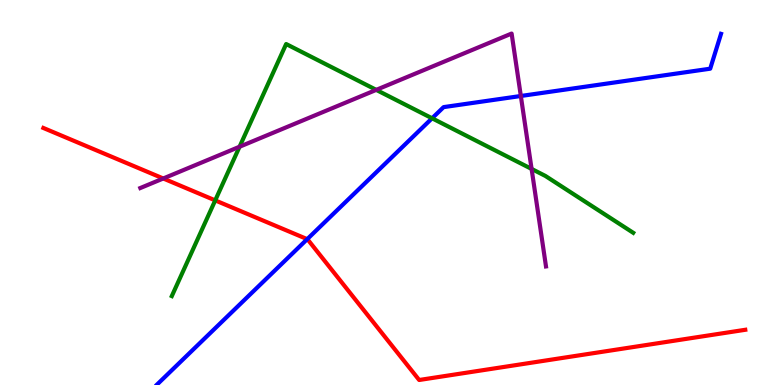[{'lines': ['blue', 'red'], 'intersections': [{'x': 3.96, 'y': 3.79}]}, {'lines': ['green', 'red'], 'intersections': [{'x': 2.78, 'y': 4.8}]}, {'lines': ['purple', 'red'], 'intersections': [{'x': 2.11, 'y': 5.36}]}, {'lines': ['blue', 'green'], 'intersections': [{'x': 5.58, 'y': 6.93}]}, {'lines': ['blue', 'purple'], 'intersections': [{'x': 6.72, 'y': 7.51}]}, {'lines': ['green', 'purple'], 'intersections': [{'x': 3.09, 'y': 6.19}, {'x': 4.85, 'y': 7.67}, {'x': 6.86, 'y': 5.61}]}]